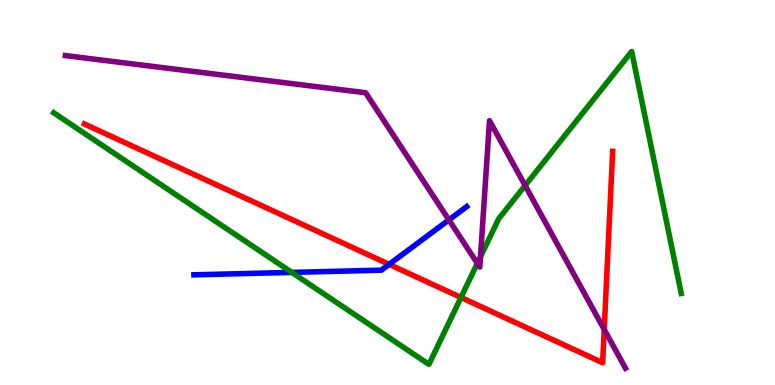[{'lines': ['blue', 'red'], 'intersections': [{'x': 5.02, 'y': 3.13}]}, {'lines': ['green', 'red'], 'intersections': [{'x': 5.95, 'y': 2.27}]}, {'lines': ['purple', 'red'], 'intersections': [{'x': 7.8, 'y': 1.44}]}, {'lines': ['blue', 'green'], 'intersections': [{'x': 3.76, 'y': 2.92}]}, {'lines': ['blue', 'purple'], 'intersections': [{'x': 5.79, 'y': 4.29}]}, {'lines': ['green', 'purple'], 'intersections': [{'x': 6.16, 'y': 3.16}, {'x': 6.2, 'y': 3.33}, {'x': 6.78, 'y': 5.18}]}]